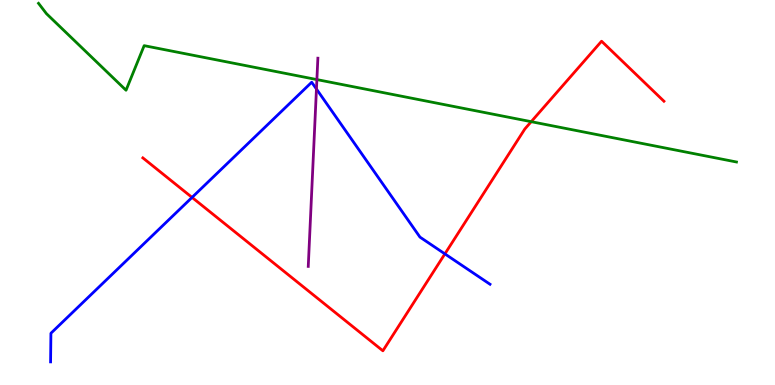[{'lines': ['blue', 'red'], 'intersections': [{'x': 2.48, 'y': 4.87}, {'x': 5.74, 'y': 3.41}]}, {'lines': ['green', 'red'], 'intersections': [{'x': 6.85, 'y': 6.84}]}, {'lines': ['purple', 'red'], 'intersections': []}, {'lines': ['blue', 'green'], 'intersections': []}, {'lines': ['blue', 'purple'], 'intersections': [{'x': 4.08, 'y': 7.69}]}, {'lines': ['green', 'purple'], 'intersections': [{'x': 4.09, 'y': 7.93}]}]